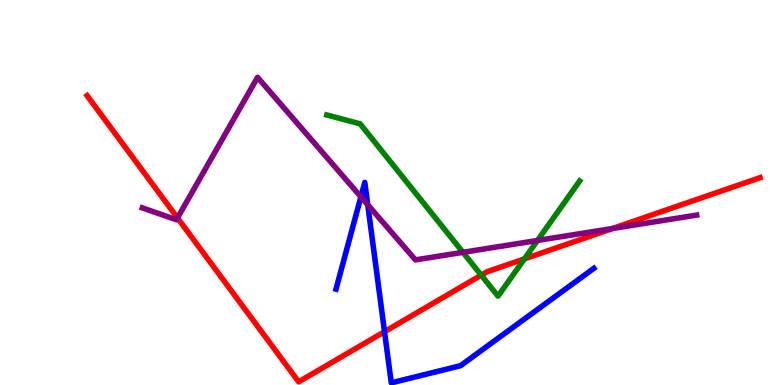[{'lines': ['blue', 'red'], 'intersections': [{'x': 4.96, 'y': 1.39}]}, {'lines': ['green', 'red'], 'intersections': [{'x': 6.21, 'y': 2.85}, {'x': 6.77, 'y': 3.28}]}, {'lines': ['purple', 'red'], 'intersections': [{'x': 2.29, 'y': 4.34}, {'x': 7.9, 'y': 4.06}]}, {'lines': ['blue', 'green'], 'intersections': []}, {'lines': ['blue', 'purple'], 'intersections': [{'x': 4.66, 'y': 4.89}, {'x': 4.75, 'y': 4.68}]}, {'lines': ['green', 'purple'], 'intersections': [{'x': 5.97, 'y': 3.45}, {'x': 6.94, 'y': 3.75}]}]